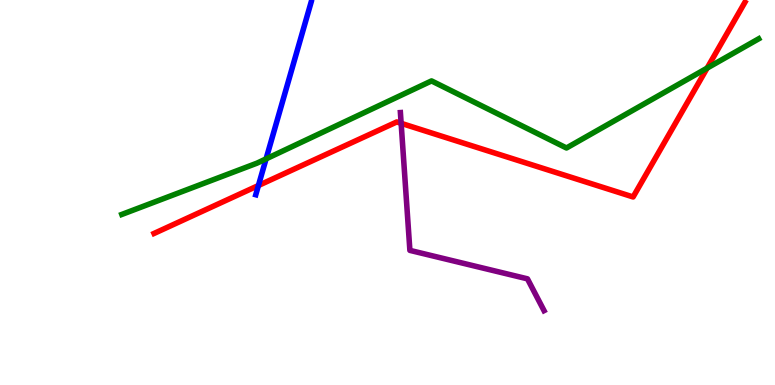[{'lines': ['blue', 'red'], 'intersections': [{'x': 3.33, 'y': 5.18}]}, {'lines': ['green', 'red'], 'intersections': [{'x': 9.12, 'y': 8.23}]}, {'lines': ['purple', 'red'], 'intersections': [{'x': 5.18, 'y': 6.8}]}, {'lines': ['blue', 'green'], 'intersections': [{'x': 3.43, 'y': 5.87}]}, {'lines': ['blue', 'purple'], 'intersections': []}, {'lines': ['green', 'purple'], 'intersections': []}]